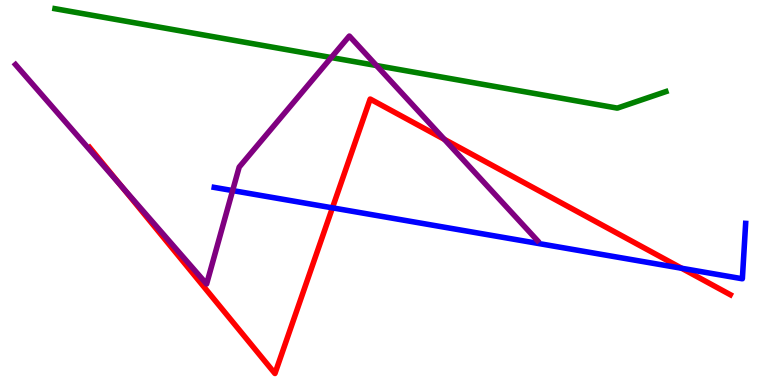[{'lines': ['blue', 'red'], 'intersections': [{'x': 4.29, 'y': 4.6}, {'x': 8.8, 'y': 3.03}]}, {'lines': ['green', 'red'], 'intersections': []}, {'lines': ['purple', 'red'], 'intersections': [{'x': 1.56, 'y': 5.18}, {'x': 5.73, 'y': 6.38}]}, {'lines': ['blue', 'green'], 'intersections': []}, {'lines': ['blue', 'purple'], 'intersections': [{'x': 3.0, 'y': 5.05}]}, {'lines': ['green', 'purple'], 'intersections': [{'x': 4.27, 'y': 8.51}, {'x': 4.86, 'y': 8.3}]}]